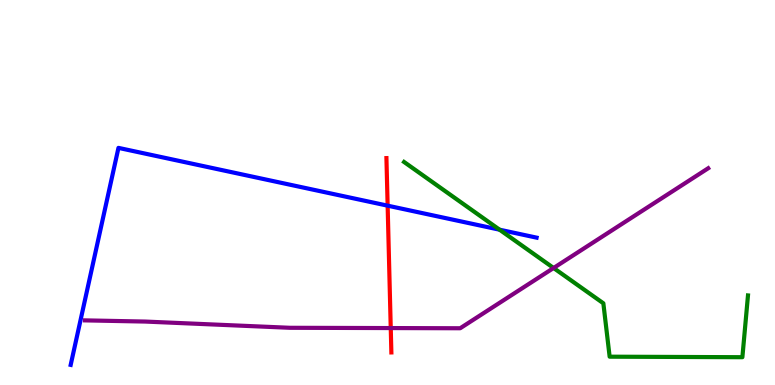[{'lines': ['blue', 'red'], 'intersections': [{'x': 5.0, 'y': 4.66}]}, {'lines': ['green', 'red'], 'intersections': []}, {'lines': ['purple', 'red'], 'intersections': [{'x': 5.04, 'y': 1.48}]}, {'lines': ['blue', 'green'], 'intersections': [{'x': 6.45, 'y': 4.03}]}, {'lines': ['blue', 'purple'], 'intersections': []}, {'lines': ['green', 'purple'], 'intersections': [{'x': 7.14, 'y': 3.04}]}]